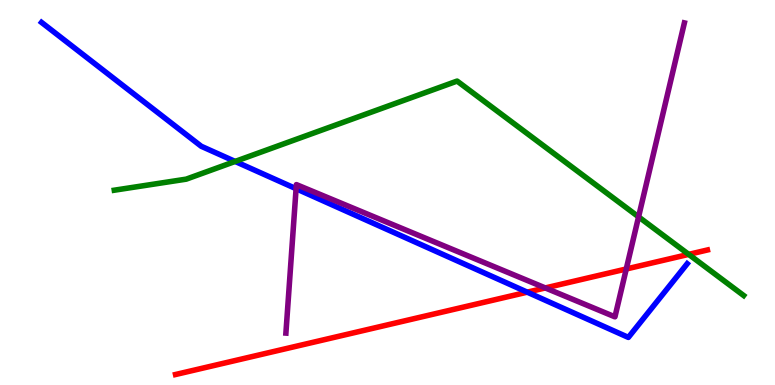[{'lines': ['blue', 'red'], 'intersections': [{'x': 6.8, 'y': 2.41}]}, {'lines': ['green', 'red'], 'intersections': [{'x': 8.89, 'y': 3.39}]}, {'lines': ['purple', 'red'], 'intersections': [{'x': 7.04, 'y': 2.52}, {'x': 8.08, 'y': 3.01}]}, {'lines': ['blue', 'green'], 'intersections': [{'x': 3.03, 'y': 5.81}]}, {'lines': ['blue', 'purple'], 'intersections': [{'x': 3.82, 'y': 5.1}]}, {'lines': ['green', 'purple'], 'intersections': [{'x': 8.24, 'y': 4.37}]}]